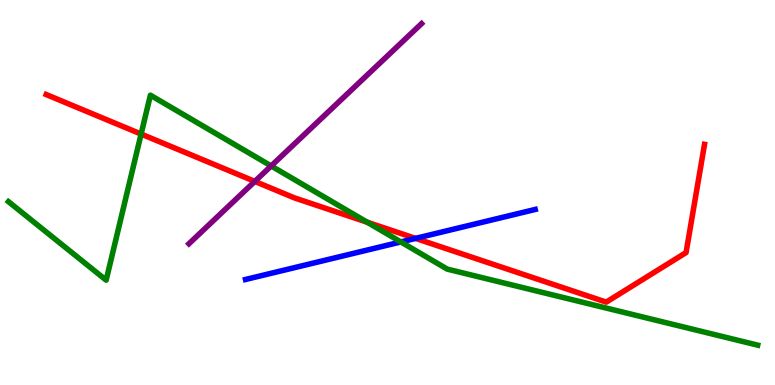[{'lines': ['blue', 'red'], 'intersections': [{'x': 5.36, 'y': 3.81}]}, {'lines': ['green', 'red'], 'intersections': [{'x': 1.82, 'y': 6.52}, {'x': 4.74, 'y': 4.23}]}, {'lines': ['purple', 'red'], 'intersections': [{'x': 3.29, 'y': 5.29}]}, {'lines': ['blue', 'green'], 'intersections': [{'x': 5.17, 'y': 3.72}]}, {'lines': ['blue', 'purple'], 'intersections': []}, {'lines': ['green', 'purple'], 'intersections': [{'x': 3.5, 'y': 5.69}]}]